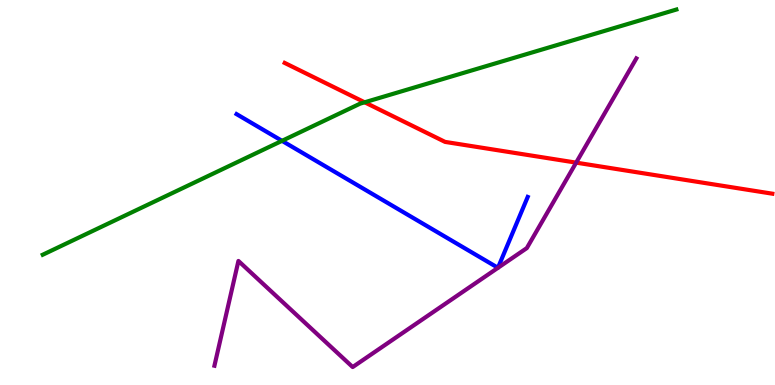[{'lines': ['blue', 'red'], 'intersections': []}, {'lines': ['green', 'red'], 'intersections': [{'x': 4.71, 'y': 7.34}]}, {'lines': ['purple', 'red'], 'intersections': [{'x': 7.43, 'y': 5.78}]}, {'lines': ['blue', 'green'], 'intersections': [{'x': 3.64, 'y': 6.34}]}, {'lines': ['blue', 'purple'], 'intersections': []}, {'lines': ['green', 'purple'], 'intersections': []}]